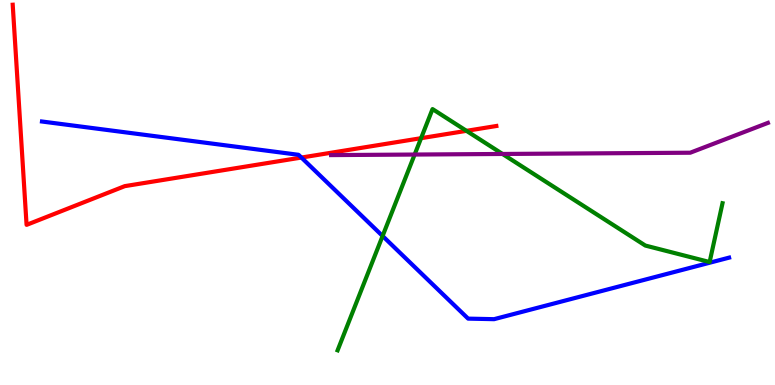[{'lines': ['blue', 'red'], 'intersections': [{'x': 3.89, 'y': 5.91}]}, {'lines': ['green', 'red'], 'intersections': [{'x': 5.43, 'y': 6.41}, {'x': 6.02, 'y': 6.6}]}, {'lines': ['purple', 'red'], 'intersections': []}, {'lines': ['blue', 'green'], 'intersections': [{'x': 4.94, 'y': 3.87}]}, {'lines': ['blue', 'purple'], 'intersections': []}, {'lines': ['green', 'purple'], 'intersections': [{'x': 5.35, 'y': 5.99}, {'x': 6.48, 'y': 6.0}]}]